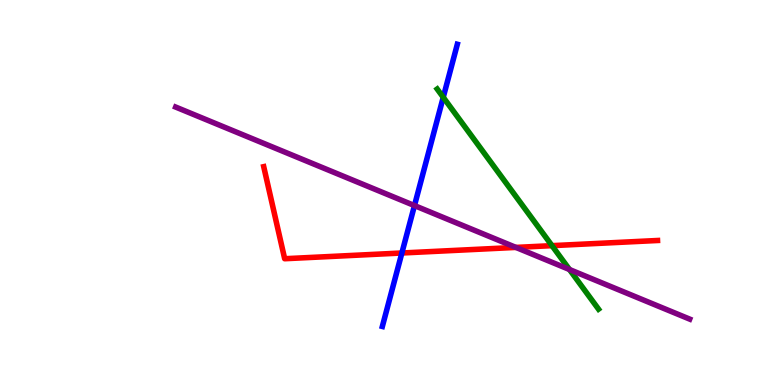[{'lines': ['blue', 'red'], 'intersections': [{'x': 5.19, 'y': 3.43}]}, {'lines': ['green', 'red'], 'intersections': [{'x': 7.12, 'y': 3.62}]}, {'lines': ['purple', 'red'], 'intersections': [{'x': 6.66, 'y': 3.57}]}, {'lines': ['blue', 'green'], 'intersections': [{'x': 5.72, 'y': 7.47}]}, {'lines': ['blue', 'purple'], 'intersections': [{'x': 5.35, 'y': 4.66}]}, {'lines': ['green', 'purple'], 'intersections': [{'x': 7.35, 'y': 3.0}]}]